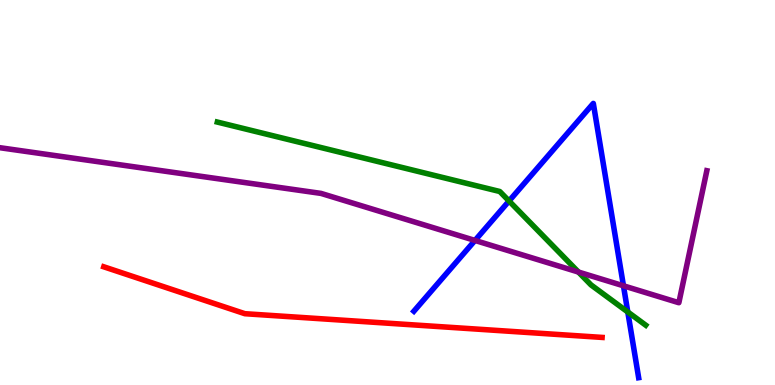[{'lines': ['blue', 'red'], 'intersections': []}, {'lines': ['green', 'red'], 'intersections': []}, {'lines': ['purple', 'red'], 'intersections': []}, {'lines': ['blue', 'green'], 'intersections': [{'x': 6.57, 'y': 4.78}, {'x': 8.1, 'y': 1.9}]}, {'lines': ['blue', 'purple'], 'intersections': [{'x': 6.13, 'y': 3.75}, {'x': 8.04, 'y': 2.58}]}, {'lines': ['green', 'purple'], 'intersections': [{'x': 7.46, 'y': 2.93}]}]